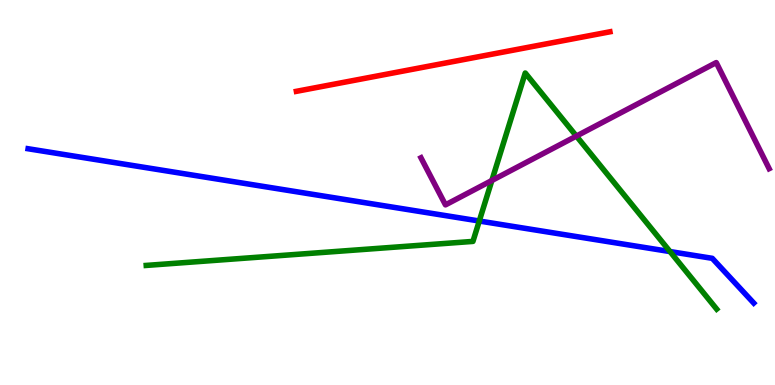[{'lines': ['blue', 'red'], 'intersections': []}, {'lines': ['green', 'red'], 'intersections': []}, {'lines': ['purple', 'red'], 'intersections': []}, {'lines': ['blue', 'green'], 'intersections': [{'x': 6.18, 'y': 4.26}, {'x': 8.65, 'y': 3.47}]}, {'lines': ['blue', 'purple'], 'intersections': []}, {'lines': ['green', 'purple'], 'intersections': [{'x': 6.35, 'y': 5.31}, {'x': 7.44, 'y': 6.47}]}]